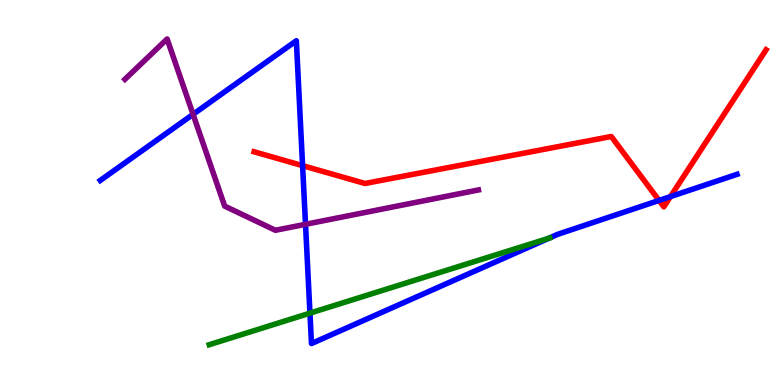[{'lines': ['blue', 'red'], 'intersections': [{'x': 3.9, 'y': 5.7}, {'x': 8.5, 'y': 4.79}, {'x': 8.65, 'y': 4.89}]}, {'lines': ['green', 'red'], 'intersections': []}, {'lines': ['purple', 'red'], 'intersections': []}, {'lines': ['blue', 'green'], 'intersections': [{'x': 4.0, 'y': 1.87}, {'x': 7.08, 'y': 3.81}]}, {'lines': ['blue', 'purple'], 'intersections': [{'x': 2.49, 'y': 7.03}, {'x': 3.94, 'y': 4.17}]}, {'lines': ['green', 'purple'], 'intersections': []}]